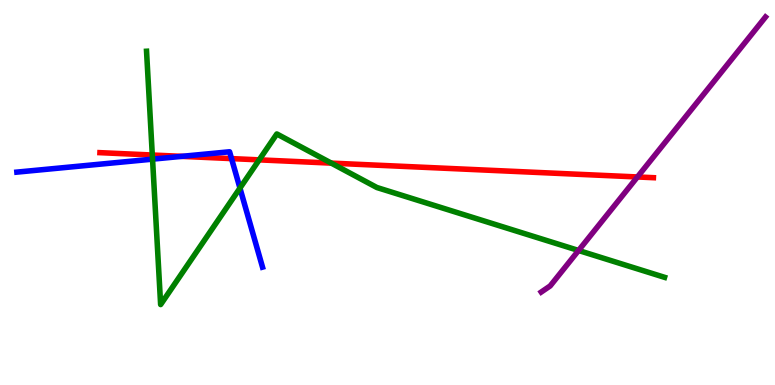[{'lines': ['blue', 'red'], 'intersections': [{'x': 2.35, 'y': 5.94}, {'x': 2.99, 'y': 5.88}]}, {'lines': ['green', 'red'], 'intersections': [{'x': 1.97, 'y': 5.97}, {'x': 3.34, 'y': 5.85}, {'x': 4.27, 'y': 5.76}]}, {'lines': ['purple', 'red'], 'intersections': [{'x': 8.22, 'y': 5.4}]}, {'lines': ['blue', 'green'], 'intersections': [{'x': 1.97, 'y': 5.87}, {'x': 3.1, 'y': 5.11}]}, {'lines': ['blue', 'purple'], 'intersections': []}, {'lines': ['green', 'purple'], 'intersections': [{'x': 7.47, 'y': 3.49}]}]